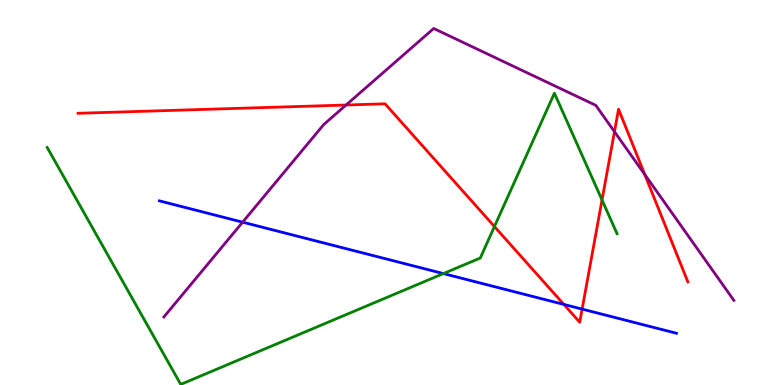[{'lines': ['blue', 'red'], 'intersections': [{'x': 7.28, 'y': 2.09}, {'x': 7.51, 'y': 1.97}]}, {'lines': ['green', 'red'], 'intersections': [{'x': 6.38, 'y': 4.12}, {'x': 7.77, 'y': 4.81}]}, {'lines': ['purple', 'red'], 'intersections': [{'x': 4.47, 'y': 7.27}, {'x': 7.93, 'y': 6.58}, {'x': 8.32, 'y': 5.47}]}, {'lines': ['blue', 'green'], 'intersections': [{'x': 5.72, 'y': 2.89}]}, {'lines': ['blue', 'purple'], 'intersections': [{'x': 3.13, 'y': 4.23}]}, {'lines': ['green', 'purple'], 'intersections': []}]